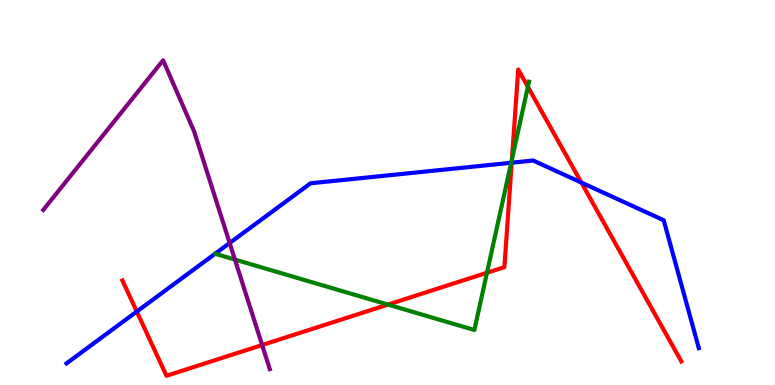[{'lines': ['blue', 'red'], 'intersections': [{'x': 1.76, 'y': 1.91}, {'x': 6.6, 'y': 5.77}, {'x': 7.5, 'y': 5.26}]}, {'lines': ['green', 'red'], 'intersections': [{'x': 5.01, 'y': 2.09}, {'x': 6.28, 'y': 2.92}, {'x': 6.61, 'y': 5.86}, {'x': 6.81, 'y': 7.74}]}, {'lines': ['purple', 'red'], 'intersections': [{'x': 3.38, 'y': 1.04}]}, {'lines': ['blue', 'green'], 'intersections': [{'x': 6.6, 'y': 5.77}]}, {'lines': ['blue', 'purple'], 'intersections': [{'x': 2.96, 'y': 3.69}]}, {'lines': ['green', 'purple'], 'intersections': [{'x': 3.03, 'y': 3.26}]}]